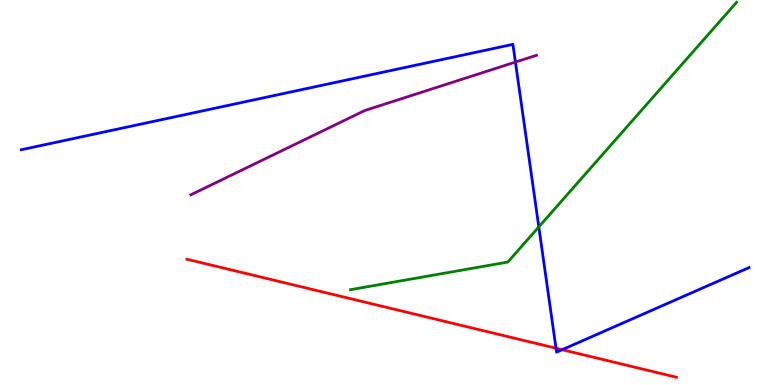[{'lines': ['blue', 'red'], 'intersections': [{'x': 7.17, 'y': 0.955}, {'x': 7.25, 'y': 0.917}]}, {'lines': ['green', 'red'], 'intersections': []}, {'lines': ['purple', 'red'], 'intersections': []}, {'lines': ['blue', 'green'], 'intersections': [{'x': 6.95, 'y': 4.11}]}, {'lines': ['blue', 'purple'], 'intersections': [{'x': 6.65, 'y': 8.39}]}, {'lines': ['green', 'purple'], 'intersections': []}]